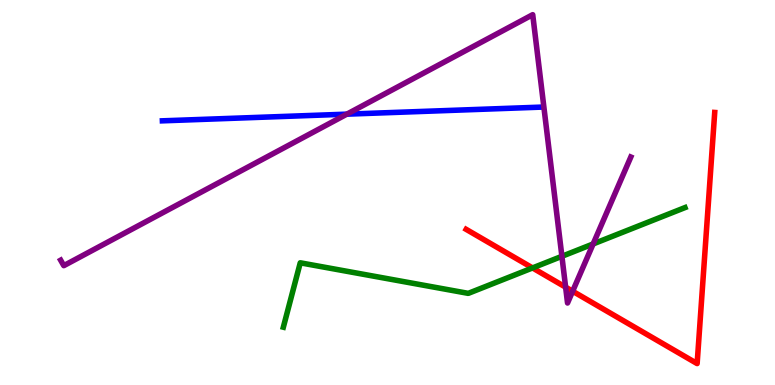[{'lines': ['blue', 'red'], 'intersections': []}, {'lines': ['green', 'red'], 'intersections': [{'x': 6.87, 'y': 3.04}]}, {'lines': ['purple', 'red'], 'intersections': [{'x': 7.3, 'y': 2.54}, {'x': 7.39, 'y': 2.44}]}, {'lines': ['blue', 'green'], 'intersections': []}, {'lines': ['blue', 'purple'], 'intersections': [{'x': 4.48, 'y': 7.03}]}, {'lines': ['green', 'purple'], 'intersections': [{'x': 7.25, 'y': 3.34}, {'x': 7.65, 'y': 3.66}]}]